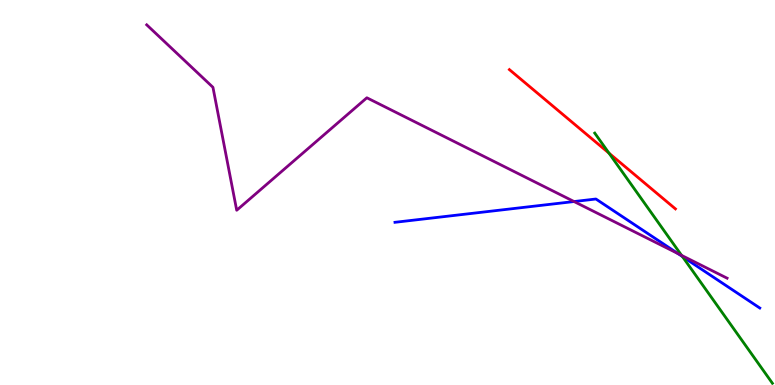[{'lines': ['blue', 'red'], 'intersections': []}, {'lines': ['green', 'red'], 'intersections': [{'x': 7.86, 'y': 6.02}]}, {'lines': ['purple', 'red'], 'intersections': []}, {'lines': ['blue', 'green'], 'intersections': [{'x': 8.81, 'y': 3.34}]}, {'lines': ['blue', 'purple'], 'intersections': [{'x': 7.41, 'y': 4.77}, {'x': 8.75, 'y': 3.41}]}, {'lines': ['green', 'purple'], 'intersections': [{'x': 8.79, 'y': 3.37}]}]